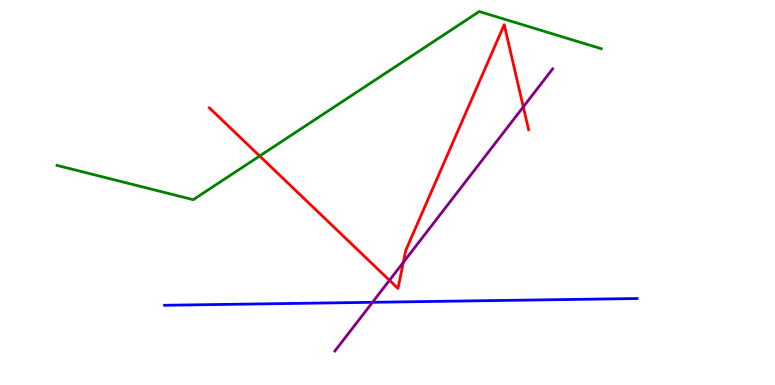[{'lines': ['blue', 'red'], 'intersections': []}, {'lines': ['green', 'red'], 'intersections': [{'x': 3.35, 'y': 5.95}]}, {'lines': ['purple', 'red'], 'intersections': [{'x': 5.03, 'y': 2.72}, {'x': 5.2, 'y': 3.19}, {'x': 6.75, 'y': 7.22}]}, {'lines': ['blue', 'green'], 'intersections': []}, {'lines': ['blue', 'purple'], 'intersections': [{'x': 4.81, 'y': 2.15}]}, {'lines': ['green', 'purple'], 'intersections': []}]